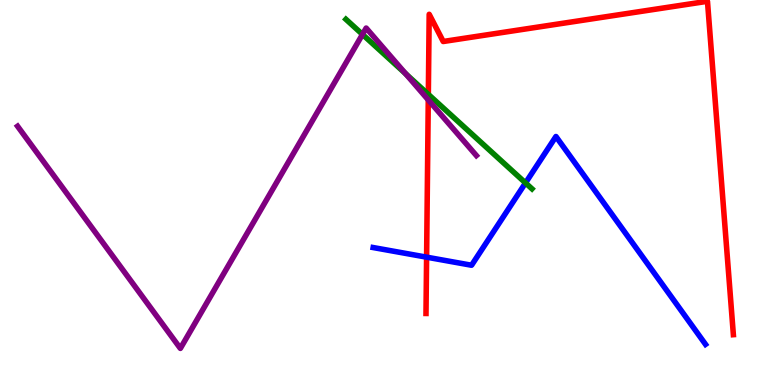[{'lines': ['blue', 'red'], 'intersections': [{'x': 5.5, 'y': 3.32}]}, {'lines': ['green', 'red'], 'intersections': [{'x': 5.53, 'y': 7.55}]}, {'lines': ['purple', 'red'], 'intersections': [{'x': 5.53, 'y': 7.41}]}, {'lines': ['blue', 'green'], 'intersections': [{'x': 6.78, 'y': 5.25}]}, {'lines': ['blue', 'purple'], 'intersections': []}, {'lines': ['green', 'purple'], 'intersections': [{'x': 4.68, 'y': 9.11}, {'x': 5.23, 'y': 8.09}]}]